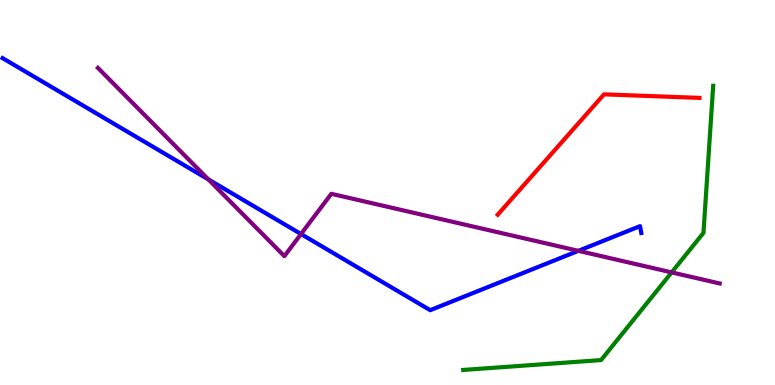[{'lines': ['blue', 'red'], 'intersections': []}, {'lines': ['green', 'red'], 'intersections': []}, {'lines': ['purple', 'red'], 'intersections': []}, {'lines': ['blue', 'green'], 'intersections': []}, {'lines': ['blue', 'purple'], 'intersections': [{'x': 2.69, 'y': 5.34}, {'x': 3.88, 'y': 3.92}, {'x': 7.46, 'y': 3.48}]}, {'lines': ['green', 'purple'], 'intersections': [{'x': 8.67, 'y': 2.93}]}]